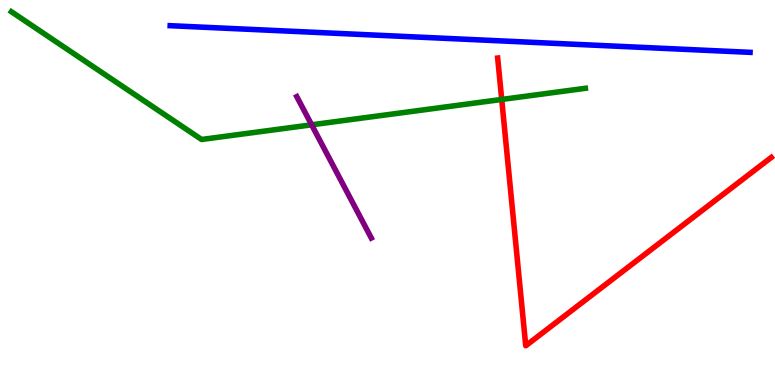[{'lines': ['blue', 'red'], 'intersections': []}, {'lines': ['green', 'red'], 'intersections': [{'x': 6.47, 'y': 7.42}]}, {'lines': ['purple', 'red'], 'intersections': []}, {'lines': ['blue', 'green'], 'intersections': []}, {'lines': ['blue', 'purple'], 'intersections': []}, {'lines': ['green', 'purple'], 'intersections': [{'x': 4.02, 'y': 6.76}]}]